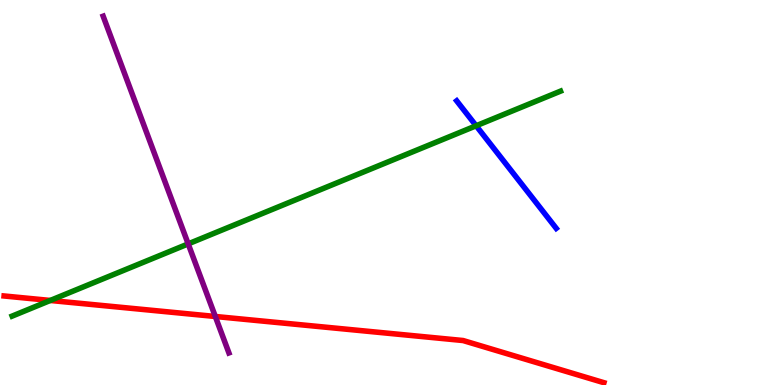[{'lines': ['blue', 'red'], 'intersections': []}, {'lines': ['green', 'red'], 'intersections': [{'x': 0.649, 'y': 2.2}]}, {'lines': ['purple', 'red'], 'intersections': [{'x': 2.78, 'y': 1.78}]}, {'lines': ['blue', 'green'], 'intersections': [{'x': 6.14, 'y': 6.73}]}, {'lines': ['blue', 'purple'], 'intersections': []}, {'lines': ['green', 'purple'], 'intersections': [{'x': 2.43, 'y': 3.67}]}]